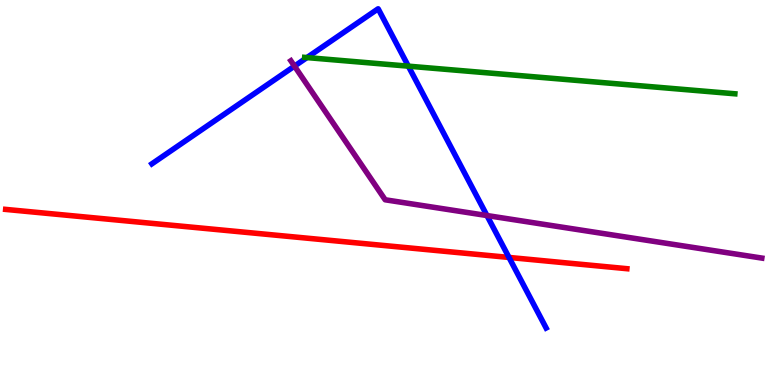[{'lines': ['blue', 'red'], 'intersections': [{'x': 6.57, 'y': 3.31}]}, {'lines': ['green', 'red'], 'intersections': []}, {'lines': ['purple', 'red'], 'intersections': []}, {'lines': ['blue', 'green'], 'intersections': [{'x': 3.96, 'y': 8.5}, {'x': 5.27, 'y': 8.28}]}, {'lines': ['blue', 'purple'], 'intersections': [{'x': 3.8, 'y': 8.28}, {'x': 6.28, 'y': 4.4}]}, {'lines': ['green', 'purple'], 'intersections': []}]